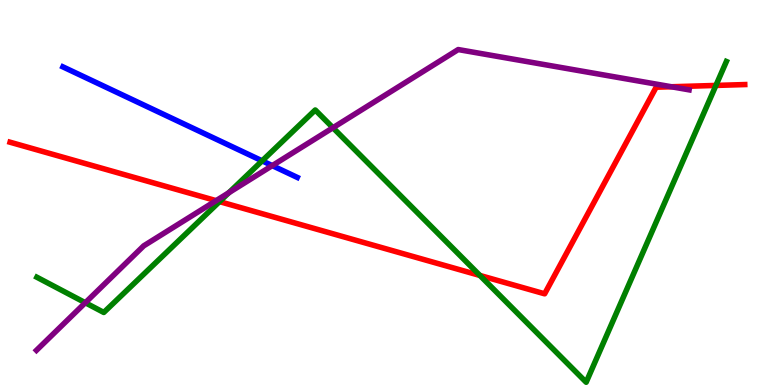[{'lines': ['blue', 'red'], 'intersections': []}, {'lines': ['green', 'red'], 'intersections': [{'x': 2.83, 'y': 4.76}, {'x': 6.19, 'y': 2.85}, {'x': 9.24, 'y': 7.78}]}, {'lines': ['purple', 'red'], 'intersections': [{'x': 2.79, 'y': 4.79}, {'x': 8.66, 'y': 7.75}]}, {'lines': ['blue', 'green'], 'intersections': [{'x': 3.38, 'y': 5.82}]}, {'lines': ['blue', 'purple'], 'intersections': [{'x': 3.51, 'y': 5.7}]}, {'lines': ['green', 'purple'], 'intersections': [{'x': 1.1, 'y': 2.14}, {'x': 2.95, 'y': 4.99}, {'x': 4.3, 'y': 6.68}]}]